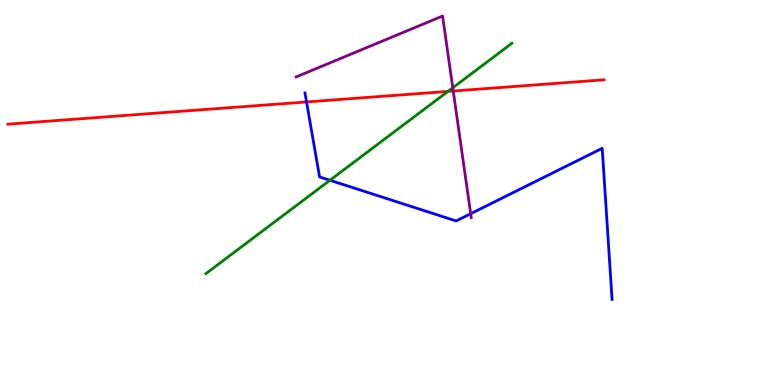[{'lines': ['blue', 'red'], 'intersections': [{'x': 3.96, 'y': 7.35}]}, {'lines': ['green', 'red'], 'intersections': [{'x': 5.78, 'y': 7.63}]}, {'lines': ['purple', 'red'], 'intersections': [{'x': 5.85, 'y': 7.64}]}, {'lines': ['blue', 'green'], 'intersections': [{'x': 4.26, 'y': 5.32}]}, {'lines': ['blue', 'purple'], 'intersections': [{'x': 6.07, 'y': 4.45}]}, {'lines': ['green', 'purple'], 'intersections': [{'x': 5.84, 'y': 7.72}]}]